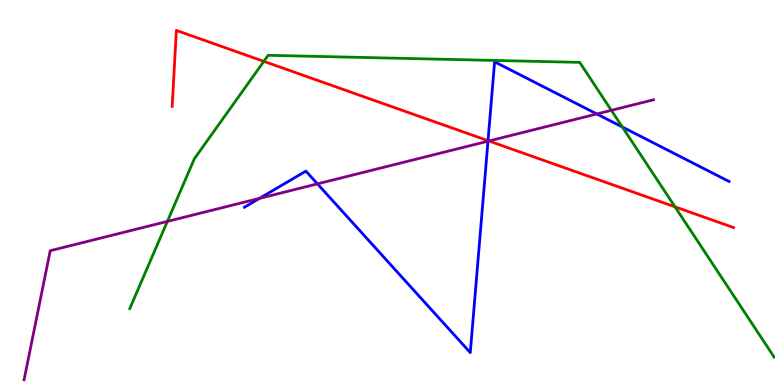[{'lines': ['blue', 'red'], 'intersections': [{'x': 6.3, 'y': 6.35}]}, {'lines': ['green', 'red'], 'intersections': [{'x': 3.4, 'y': 8.41}, {'x': 8.71, 'y': 4.63}]}, {'lines': ['purple', 'red'], 'intersections': [{'x': 6.31, 'y': 6.34}]}, {'lines': ['blue', 'green'], 'intersections': [{'x': 8.03, 'y': 6.7}]}, {'lines': ['blue', 'purple'], 'intersections': [{'x': 3.35, 'y': 4.85}, {'x': 4.1, 'y': 5.22}, {'x': 6.3, 'y': 6.33}, {'x': 7.7, 'y': 7.04}]}, {'lines': ['green', 'purple'], 'intersections': [{'x': 2.16, 'y': 4.25}, {'x': 7.89, 'y': 7.13}]}]